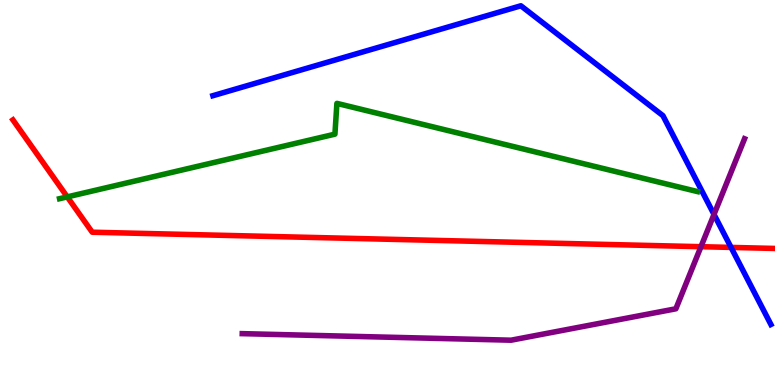[{'lines': ['blue', 'red'], 'intersections': [{'x': 9.43, 'y': 3.57}]}, {'lines': ['green', 'red'], 'intersections': [{'x': 0.868, 'y': 4.89}]}, {'lines': ['purple', 'red'], 'intersections': [{'x': 9.04, 'y': 3.59}]}, {'lines': ['blue', 'green'], 'intersections': []}, {'lines': ['blue', 'purple'], 'intersections': [{'x': 9.21, 'y': 4.43}]}, {'lines': ['green', 'purple'], 'intersections': []}]